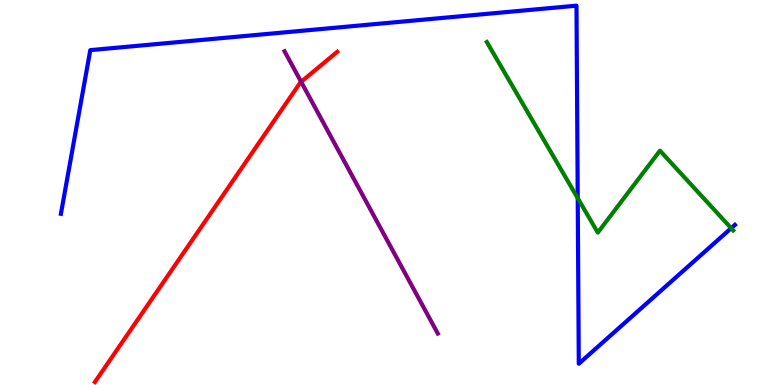[{'lines': ['blue', 'red'], 'intersections': []}, {'lines': ['green', 'red'], 'intersections': []}, {'lines': ['purple', 'red'], 'intersections': [{'x': 3.89, 'y': 7.87}]}, {'lines': ['blue', 'green'], 'intersections': [{'x': 7.45, 'y': 4.85}, {'x': 9.43, 'y': 4.07}]}, {'lines': ['blue', 'purple'], 'intersections': []}, {'lines': ['green', 'purple'], 'intersections': []}]